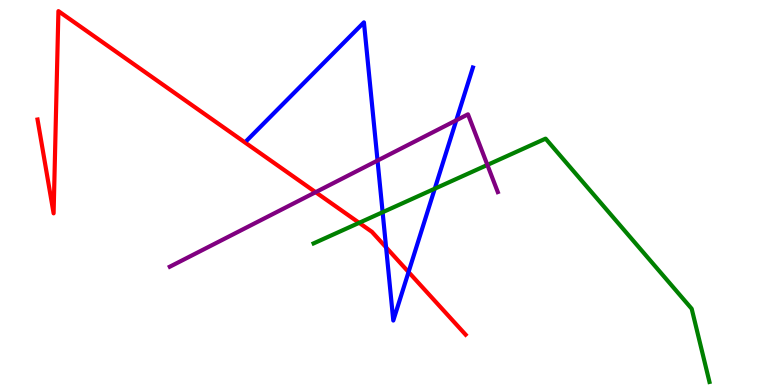[{'lines': ['blue', 'red'], 'intersections': [{'x': 4.98, 'y': 3.57}, {'x': 5.27, 'y': 2.93}]}, {'lines': ['green', 'red'], 'intersections': [{'x': 4.63, 'y': 4.21}]}, {'lines': ['purple', 'red'], 'intersections': [{'x': 4.07, 'y': 5.01}]}, {'lines': ['blue', 'green'], 'intersections': [{'x': 4.94, 'y': 4.49}, {'x': 5.61, 'y': 5.1}]}, {'lines': ['blue', 'purple'], 'intersections': [{'x': 4.87, 'y': 5.83}, {'x': 5.89, 'y': 6.88}]}, {'lines': ['green', 'purple'], 'intersections': [{'x': 6.29, 'y': 5.72}]}]